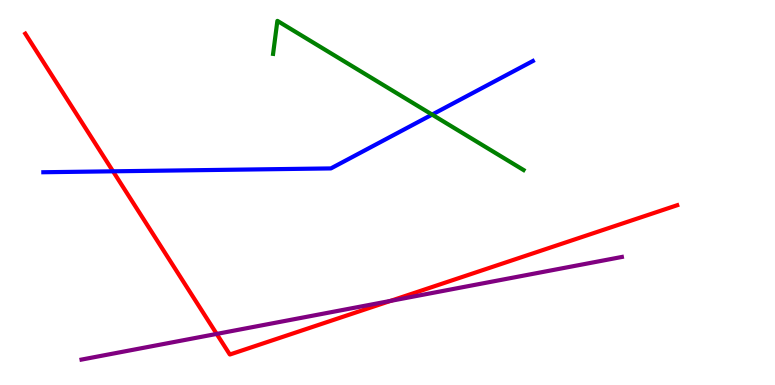[{'lines': ['blue', 'red'], 'intersections': [{'x': 1.46, 'y': 5.55}]}, {'lines': ['green', 'red'], 'intersections': []}, {'lines': ['purple', 'red'], 'intersections': [{'x': 2.8, 'y': 1.33}, {'x': 5.04, 'y': 2.18}]}, {'lines': ['blue', 'green'], 'intersections': [{'x': 5.58, 'y': 7.02}]}, {'lines': ['blue', 'purple'], 'intersections': []}, {'lines': ['green', 'purple'], 'intersections': []}]